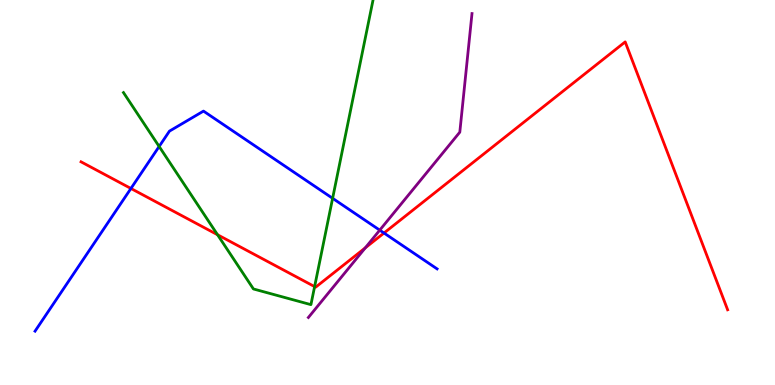[{'lines': ['blue', 'red'], 'intersections': [{'x': 1.69, 'y': 5.1}, {'x': 4.95, 'y': 3.95}]}, {'lines': ['green', 'red'], 'intersections': [{'x': 2.81, 'y': 3.9}, {'x': 4.06, 'y': 2.56}]}, {'lines': ['purple', 'red'], 'intersections': [{'x': 4.71, 'y': 3.56}]}, {'lines': ['blue', 'green'], 'intersections': [{'x': 2.05, 'y': 6.2}, {'x': 4.29, 'y': 4.85}]}, {'lines': ['blue', 'purple'], 'intersections': [{'x': 4.9, 'y': 4.02}]}, {'lines': ['green', 'purple'], 'intersections': []}]